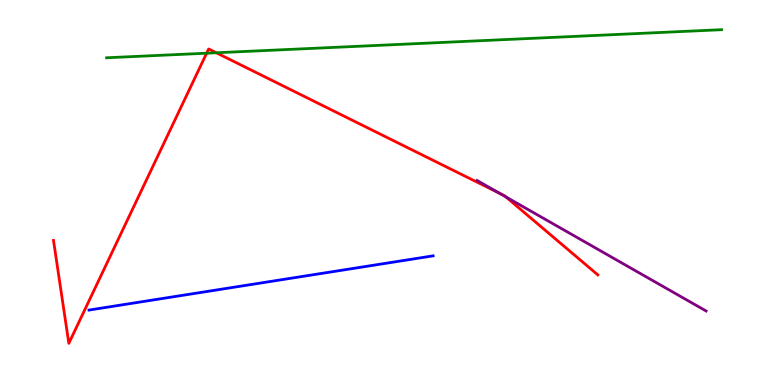[{'lines': ['blue', 'red'], 'intersections': []}, {'lines': ['green', 'red'], 'intersections': [{'x': 2.67, 'y': 8.62}, {'x': 2.79, 'y': 8.63}]}, {'lines': ['purple', 'red'], 'intersections': [{'x': 6.45, 'y': 4.98}, {'x': 6.53, 'y': 4.89}]}, {'lines': ['blue', 'green'], 'intersections': []}, {'lines': ['blue', 'purple'], 'intersections': []}, {'lines': ['green', 'purple'], 'intersections': []}]